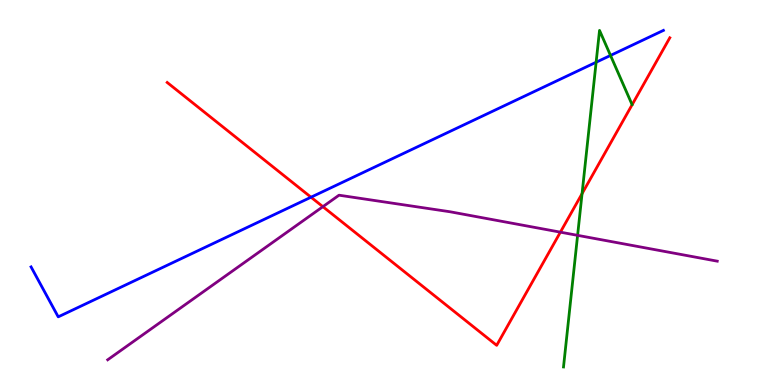[{'lines': ['blue', 'red'], 'intersections': [{'x': 4.01, 'y': 4.88}]}, {'lines': ['green', 'red'], 'intersections': [{'x': 7.51, 'y': 4.97}]}, {'lines': ['purple', 'red'], 'intersections': [{'x': 4.17, 'y': 4.63}, {'x': 7.23, 'y': 3.97}]}, {'lines': ['blue', 'green'], 'intersections': [{'x': 7.69, 'y': 8.38}, {'x': 7.88, 'y': 8.56}]}, {'lines': ['blue', 'purple'], 'intersections': []}, {'lines': ['green', 'purple'], 'intersections': [{'x': 7.45, 'y': 3.89}]}]